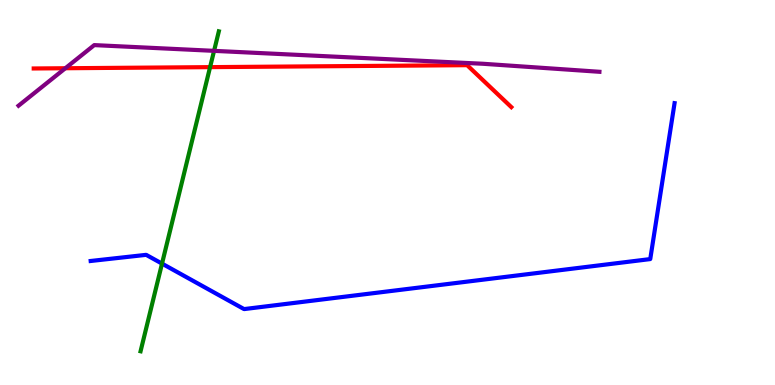[{'lines': ['blue', 'red'], 'intersections': []}, {'lines': ['green', 'red'], 'intersections': [{'x': 2.71, 'y': 8.26}]}, {'lines': ['purple', 'red'], 'intersections': [{'x': 0.843, 'y': 8.23}]}, {'lines': ['blue', 'green'], 'intersections': [{'x': 2.09, 'y': 3.15}]}, {'lines': ['blue', 'purple'], 'intersections': []}, {'lines': ['green', 'purple'], 'intersections': [{'x': 2.76, 'y': 8.68}]}]